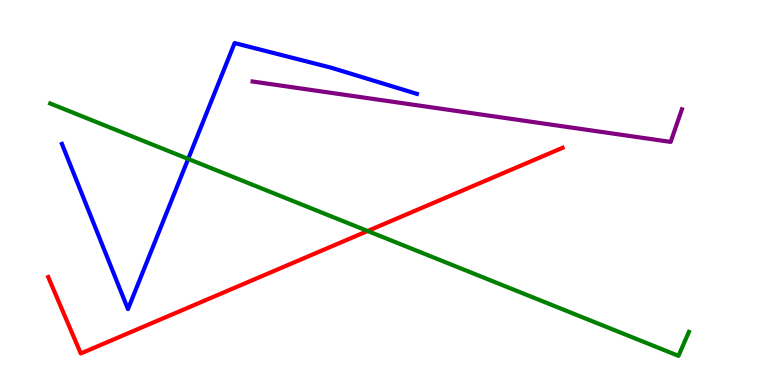[{'lines': ['blue', 'red'], 'intersections': []}, {'lines': ['green', 'red'], 'intersections': [{'x': 4.74, 'y': 4.0}]}, {'lines': ['purple', 'red'], 'intersections': []}, {'lines': ['blue', 'green'], 'intersections': [{'x': 2.43, 'y': 5.87}]}, {'lines': ['blue', 'purple'], 'intersections': []}, {'lines': ['green', 'purple'], 'intersections': []}]